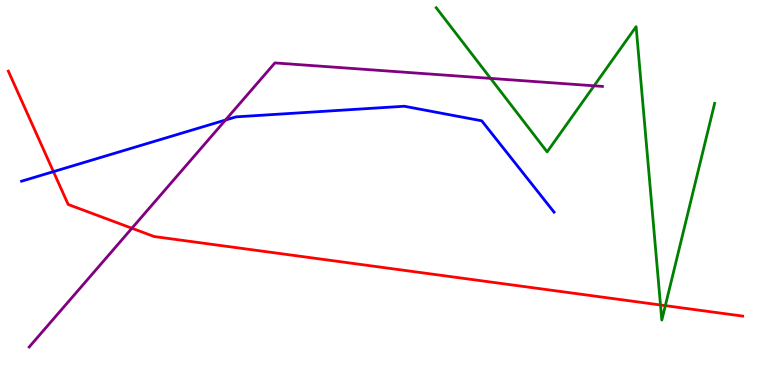[{'lines': ['blue', 'red'], 'intersections': [{'x': 0.69, 'y': 5.54}]}, {'lines': ['green', 'red'], 'intersections': [{'x': 8.52, 'y': 2.08}, {'x': 8.58, 'y': 2.06}]}, {'lines': ['purple', 'red'], 'intersections': [{'x': 1.7, 'y': 4.07}]}, {'lines': ['blue', 'green'], 'intersections': []}, {'lines': ['blue', 'purple'], 'intersections': [{'x': 2.91, 'y': 6.88}]}, {'lines': ['green', 'purple'], 'intersections': [{'x': 6.33, 'y': 7.96}, {'x': 7.67, 'y': 7.77}]}]